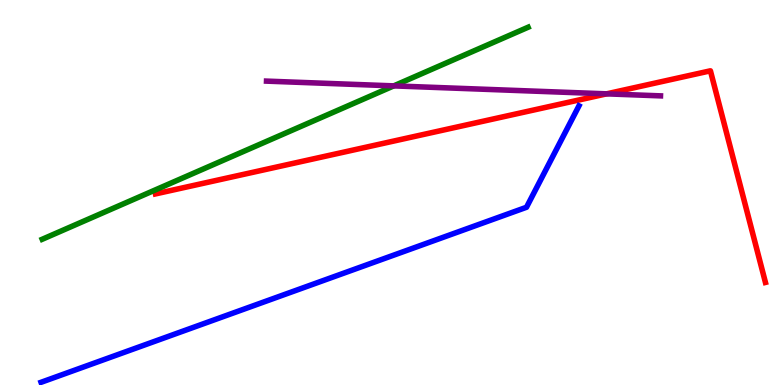[{'lines': ['blue', 'red'], 'intersections': []}, {'lines': ['green', 'red'], 'intersections': []}, {'lines': ['purple', 'red'], 'intersections': [{'x': 7.83, 'y': 7.56}]}, {'lines': ['blue', 'green'], 'intersections': []}, {'lines': ['blue', 'purple'], 'intersections': []}, {'lines': ['green', 'purple'], 'intersections': [{'x': 5.08, 'y': 7.77}]}]